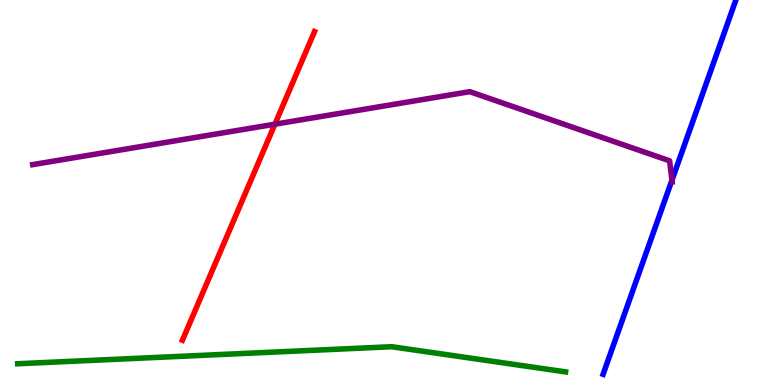[{'lines': ['blue', 'red'], 'intersections': []}, {'lines': ['green', 'red'], 'intersections': []}, {'lines': ['purple', 'red'], 'intersections': [{'x': 3.55, 'y': 6.77}]}, {'lines': ['blue', 'green'], 'intersections': []}, {'lines': ['blue', 'purple'], 'intersections': [{'x': 8.67, 'y': 5.32}]}, {'lines': ['green', 'purple'], 'intersections': []}]